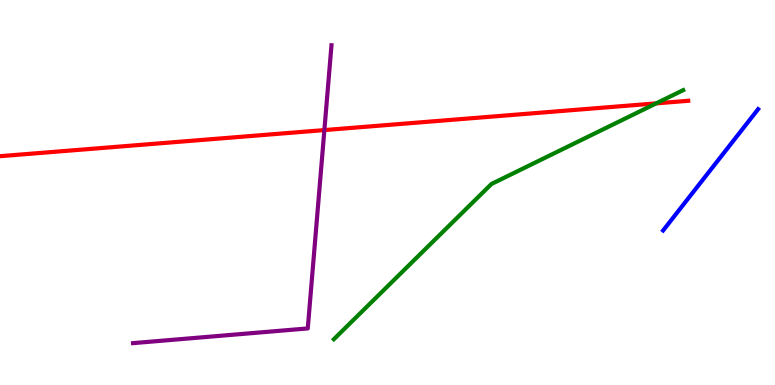[{'lines': ['blue', 'red'], 'intersections': []}, {'lines': ['green', 'red'], 'intersections': [{'x': 8.47, 'y': 7.32}]}, {'lines': ['purple', 'red'], 'intersections': [{'x': 4.19, 'y': 6.62}]}, {'lines': ['blue', 'green'], 'intersections': []}, {'lines': ['blue', 'purple'], 'intersections': []}, {'lines': ['green', 'purple'], 'intersections': []}]